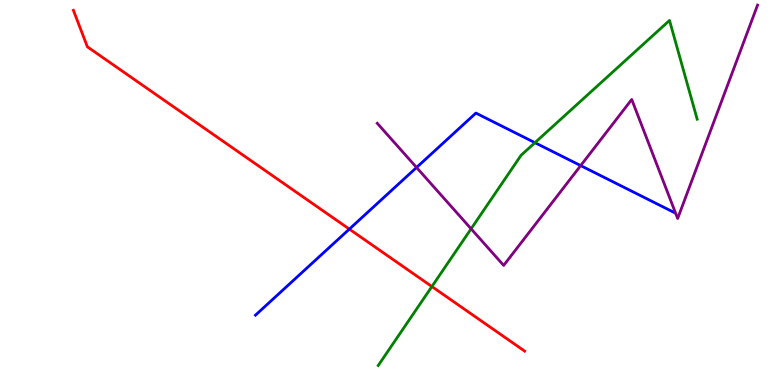[{'lines': ['blue', 'red'], 'intersections': [{'x': 4.51, 'y': 4.05}]}, {'lines': ['green', 'red'], 'intersections': [{'x': 5.57, 'y': 2.56}]}, {'lines': ['purple', 'red'], 'intersections': []}, {'lines': ['blue', 'green'], 'intersections': [{'x': 6.9, 'y': 6.29}]}, {'lines': ['blue', 'purple'], 'intersections': [{'x': 5.37, 'y': 5.65}, {'x': 7.49, 'y': 5.7}]}, {'lines': ['green', 'purple'], 'intersections': [{'x': 6.08, 'y': 4.06}]}]